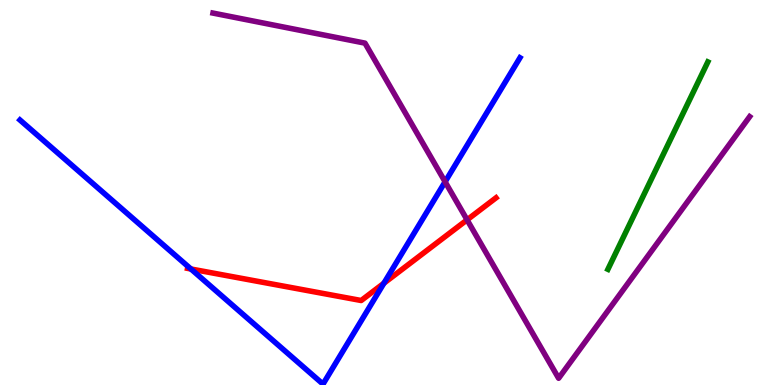[{'lines': ['blue', 'red'], 'intersections': [{'x': 2.46, 'y': 3.01}, {'x': 4.95, 'y': 2.64}]}, {'lines': ['green', 'red'], 'intersections': []}, {'lines': ['purple', 'red'], 'intersections': [{'x': 6.03, 'y': 4.29}]}, {'lines': ['blue', 'green'], 'intersections': []}, {'lines': ['blue', 'purple'], 'intersections': [{'x': 5.74, 'y': 5.28}]}, {'lines': ['green', 'purple'], 'intersections': []}]